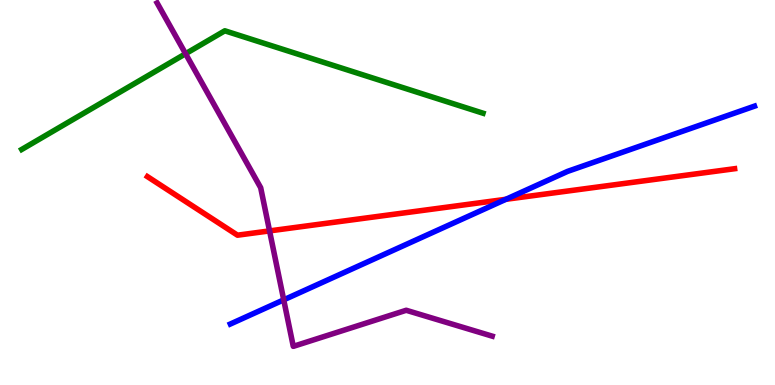[{'lines': ['blue', 'red'], 'intersections': [{'x': 6.53, 'y': 4.82}]}, {'lines': ['green', 'red'], 'intersections': []}, {'lines': ['purple', 'red'], 'intersections': [{'x': 3.48, 'y': 4.0}]}, {'lines': ['blue', 'green'], 'intersections': []}, {'lines': ['blue', 'purple'], 'intersections': [{'x': 3.66, 'y': 2.21}]}, {'lines': ['green', 'purple'], 'intersections': [{'x': 2.39, 'y': 8.6}]}]